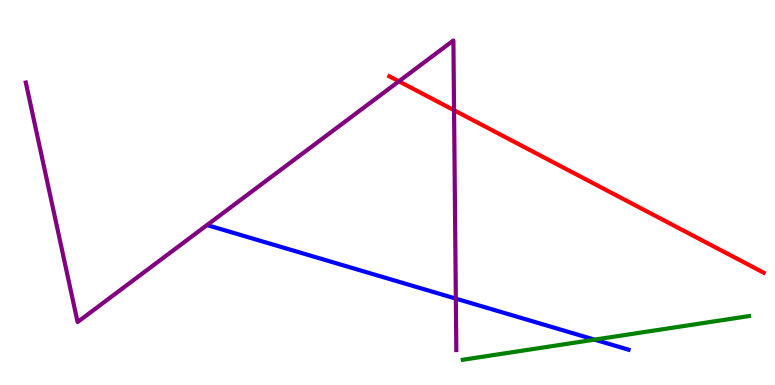[{'lines': ['blue', 'red'], 'intersections': []}, {'lines': ['green', 'red'], 'intersections': []}, {'lines': ['purple', 'red'], 'intersections': [{'x': 5.15, 'y': 7.89}, {'x': 5.86, 'y': 7.14}]}, {'lines': ['blue', 'green'], 'intersections': [{'x': 7.67, 'y': 1.18}]}, {'lines': ['blue', 'purple'], 'intersections': [{'x': 5.88, 'y': 2.24}]}, {'lines': ['green', 'purple'], 'intersections': []}]